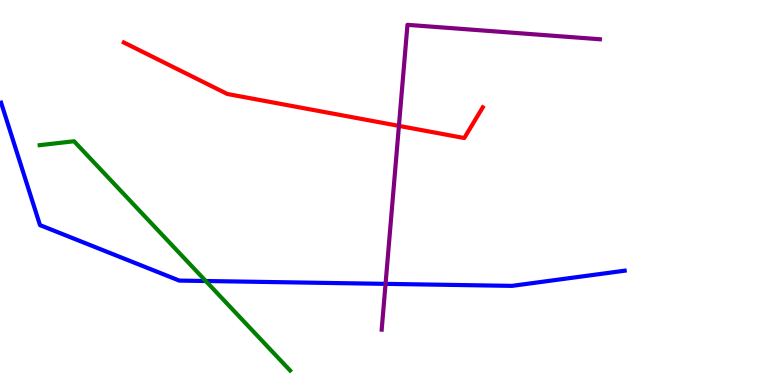[{'lines': ['blue', 'red'], 'intersections': []}, {'lines': ['green', 'red'], 'intersections': []}, {'lines': ['purple', 'red'], 'intersections': [{'x': 5.15, 'y': 6.73}]}, {'lines': ['blue', 'green'], 'intersections': [{'x': 2.66, 'y': 2.7}]}, {'lines': ['blue', 'purple'], 'intersections': [{'x': 4.97, 'y': 2.63}]}, {'lines': ['green', 'purple'], 'intersections': []}]